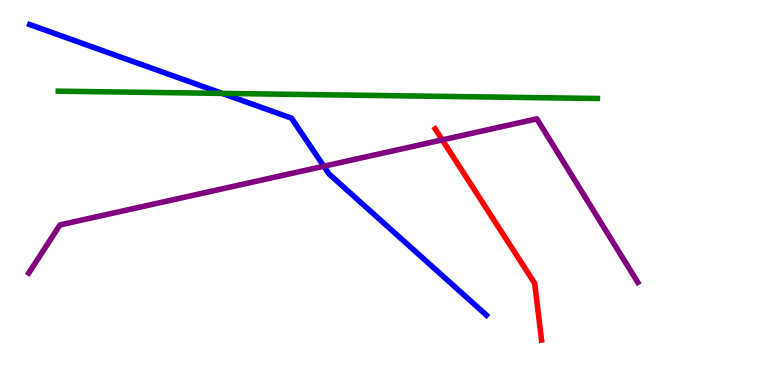[{'lines': ['blue', 'red'], 'intersections': []}, {'lines': ['green', 'red'], 'intersections': []}, {'lines': ['purple', 'red'], 'intersections': [{'x': 5.71, 'y': 6.37}]}, {'lines': ['blue', 'green'], 'intersections': [{'x': 2.87, 'y': 7.57}]}, {'lines': ['blue', 'purple'], 'intersections': [{'x': 4.18, 'y': 5.68}]}, {'lines': ['green', 'purple'], 'intersections': []}]